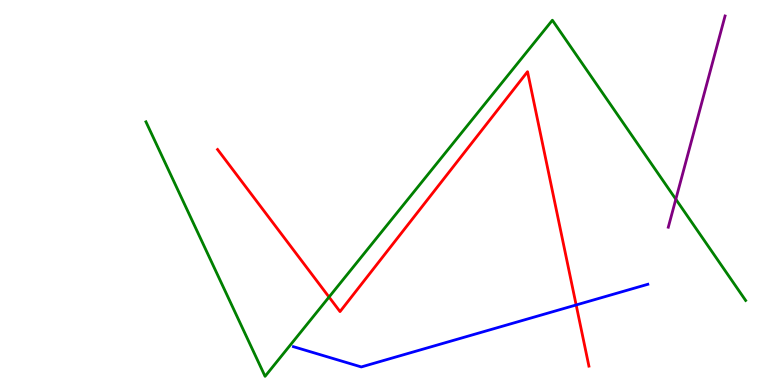[{'lines': ['blue', 'red'], 'intersections': [{'x': 7.43, 'y': 2.08}]}, {'lines': ['green', 'red'], 'intersections': [{'x': 4.25, 'y': 2.28}]}, {'lines': ['purple', 'red'], 'intersections': []}, {'lines': ['blue', 'green'], 'intersections': []}, {'lines': ['blue', 'purple'], 'intersections': []}, {'lines': ['green', 'purple'], 'intersections': [{'x': 8.72, 'y': 4.83}]}]